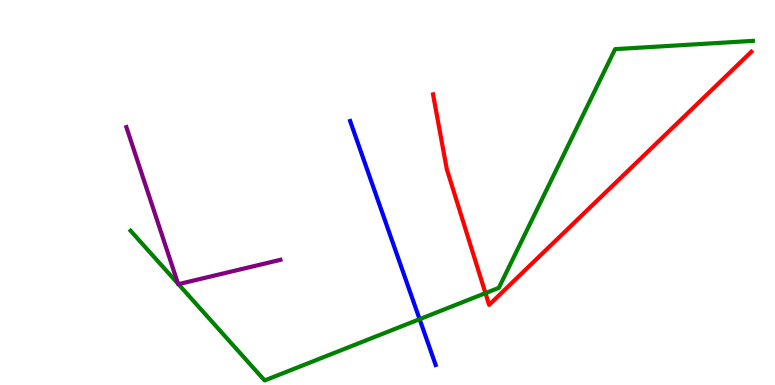[{'lines': ['blue', 'red'], 'intersections': []}, {'lines': ['green', 'red'], 'intersections': [{'x': 6.26, 'y': 2.39}]}, {'lines': ['purple', 'red'], 'intersections': []}, {'lines': ['blue', 'green'], 'intersections': [{'x': 5.41, 'y': 1.71}]}, {'lines': ['blue', 'purple'], 'intersections': []}, {'lines': ['green', 'purple'], 'intersections': [{'x': 2.3, 'y': 2.63}, {'x': 2.3, 'y': 2.62}]}]